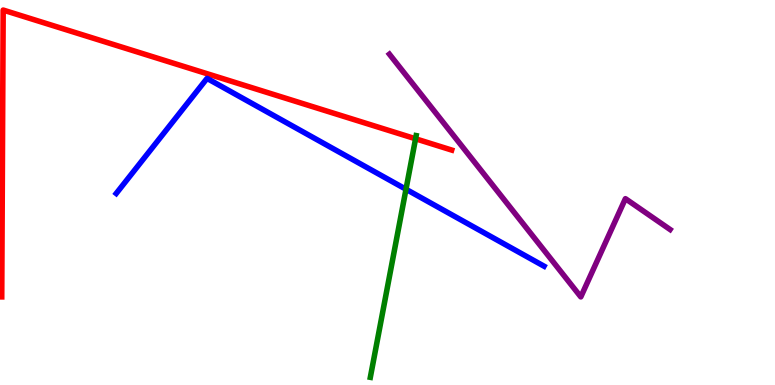[{'lines': ['blue', 'red'], 'intersections': []}, {'lines': ['green', 'red'], 'intersections': [{'x': 5.36, 'y': 6.4}]}, {'lines': ['purple', 'red'], 'intersections': []}, {'lines': ['blue', 'green'], 'intersections': [{'x': 5.24, 'y': 5.08}]}, {'lines': ['blue', 'purple'], 'intersections': []}, {'lines': ['green', 'purple'], 'intersections': []}]